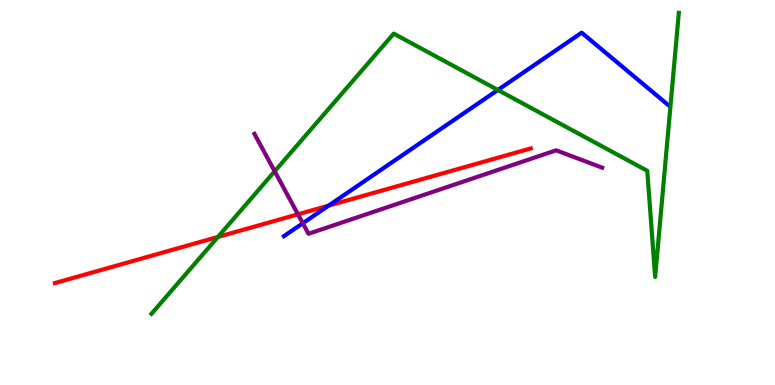[{'lines': ['blue', 'red'], 'intersections': [{'x': 4.24, 'y': 4.66}]}, {'lines': ['green', 'red'], 'intersections': [{'x': 2.81, 'y': 3.85}]}, {'lines': ['purple', 'red'], 'intersections': [{'x': 3.84, 'y': 4.43}]}, {'lines': ['blue', 'green'], 'intersections': [{'x': 6.42, 'y': 7.66}]}, {'lines': ['blue', 'purple'], 'intersections': [{'x': 3.91, 'y': 4.2}]}, {'lines': ['green', 'purple'], 'intersections': [{'x': 3.54, 'y': 5.55}]}]